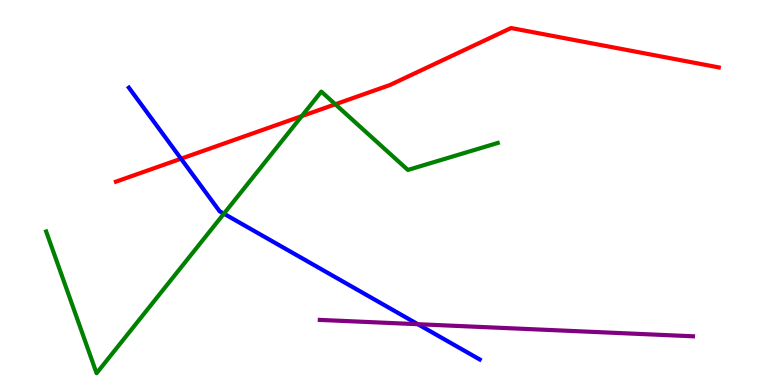[{'lines': ['blue', 'red'], 'intersections': [{'x': 2.34, 'y': 5.88}]}, {'lines': ['green', 'red'], 'intersections': [{'x': 3.89, 'y': 6.98}, {'x': 4.33, 'y': 7.29}]}, {'lines': ['purple', 'red'], 'intersections': []}, {'lines': ['blue', 'green'], 'intersections': [{'x': 2.89, 'y': 4.45}]}, {'lines': ['blue', 'purple'], 'intersections': [{'x': 5.39, 'y': 1.58}]}, {'lines': ['green', 'purple'], 'intersections': []}]